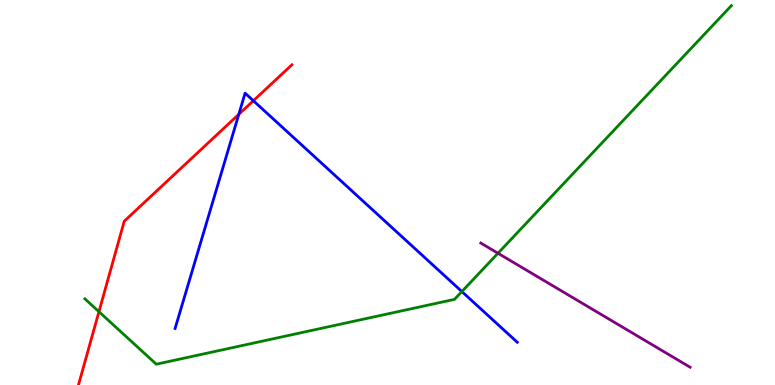[{'lines': ['blue', 'red'], 'intersections': [{'x': 3.08, 'y': 7.03}, {'x': 3.27, 'y': 7.38}]}, {'lines': ['green', 'red'], 'intersections': [{'x': 1.28, 'y': 1.9}]}, {'lines': ['purple', 'red'], 'intersections': []}, {'lines': ['blue', 'green'], 'intersections': [{'x': 5.96, 'y': 2.43}]}, {'lines': ['blue', 'purple'], 'intersections': []}, {'lines': ['green', 'purple'], 'intersections': [{'x': 6.43, 'y': 3.42}]}]